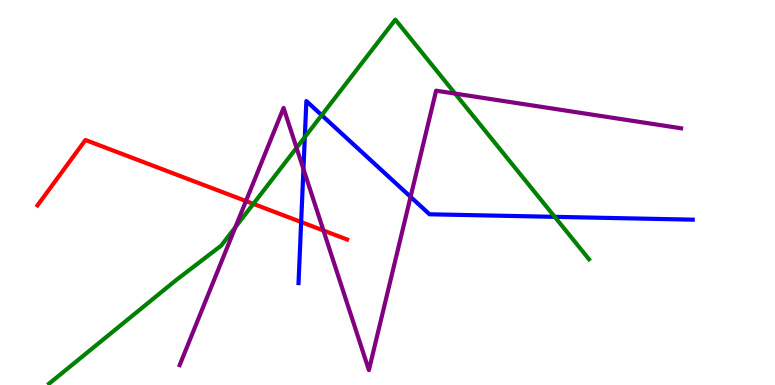[{'lines': ['blue', 'red'], 'intersections': [{'x': 3.89, 'y': 4.23}]}, {'lines': ['green', 'red'], 'intersections': [{'x': 3.27, 'y': 4.7}]}, {'lines': ['purple', 'red'], 'intersections': [{'x': 3.17, 'y': 4.78}, {'x': 4.17, 'y': 4.01}]}, {'lines': ['blue', 'green'], 'intersections': [{'x': 3.93, 'y': 6.44}, {'x': 4.15, 'y': 7.01}, {'x': 7.16, 'y': 4.37}]}, {'lines': ['blue', 'purple'], 'intersections': [{'x': 3.92, 'y': 5.61}, {'x': 5.3, 'y': 4.89}]}, {'lines': ['green', 'purple'], 'intersections': [{'x': 3.04, 'y': 4.1}, {'x': 3.83, 'y': 6.16}, {'x': 5.87, 'y': 7.57}]}]